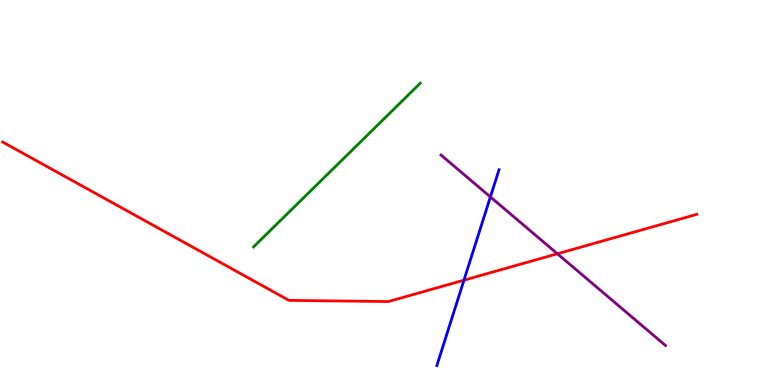[{'lines': ['blue', 'red'], 'intersections': [{'x': 5.99, 'y': 2.72}]}, {'lines': ['green', 'red'], 'intersections': []}, {'lines': ['purple', 'red'], 'intersections': [{'x': 7.19, 'y': 3.41}]}, {'lines': ['blue', 'green'], 'intersections': []}, {'lines': ['blue', 'purple'], 'intersections': [{'x': 6.33, 'y': 4.89}]}, {'lines': ['green', 'purple'], 'intersections': []}]